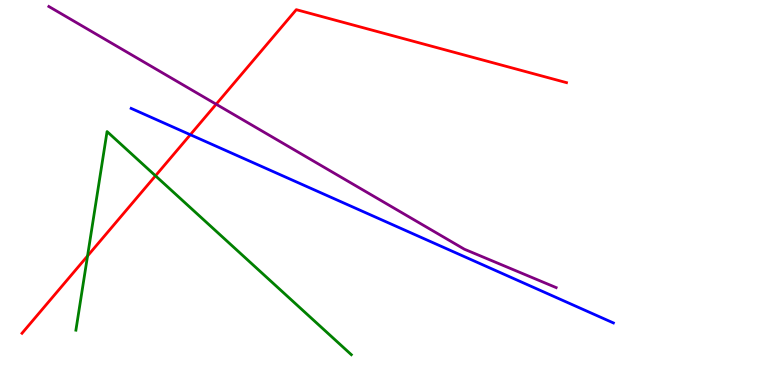[{'lines': ['blue', 'red'], 'intersections': [{'x': 2.46, 'y': 6.5}]}, {'lines': ['green', 'red'], 'intersections': [{'x': 1.13, 'y': 3.35}, {'x': 2.01, 'y': 5.43}]}, {'lines': ['purple', 'red'], 'intersections': [{'x': 2.79, 'y': 7.29}]}, {'lines': ['blue', 'green'], 'intersections': []}, {'lines': ['blue', 'purple'], 'intersections': []}, {'lines': ['green', 'purple'], 'intersections': []}]